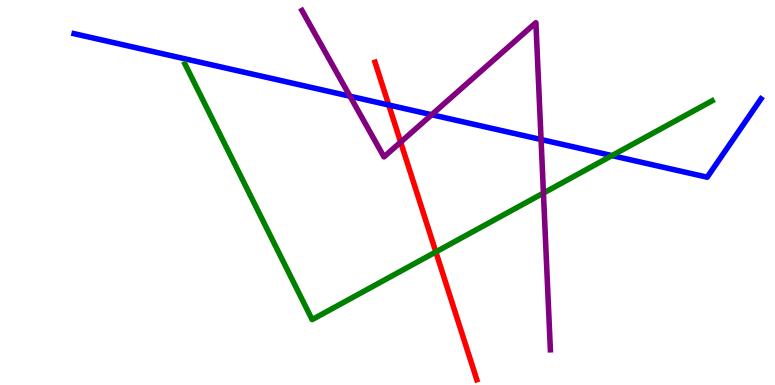[{'lines': ['blue', 'red'], 'intersections': [{'x': 5.02, 'y': 7.27}]}, {'lines': ['green', 'red'], 'intersections': [{'x': 5.62, 'y': 3.46}]}, {'lines': ['purple', 'red'], 'intersections': [{'x': 5.17, 'y': 6.31}]}, {'lines': ['blue', 'green'], 'intersections': [{'x': 7.9, 'y': 5.96}]}, {'lines': ['blue', 'purple'], 'intersections': [{'x': 4.52, 'y': 7.5}, {'x': 5.57, 'y': 7.02}, {'x': 6.98, 'y': 6.38}]}, {'lines': ['green', 'purple'], 'intersections': [{'x': 7.01, 'y': 4.99}]}]